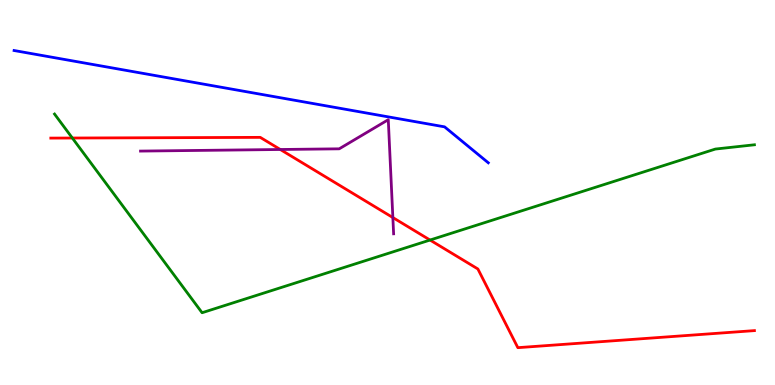[{'lines': ['blue', 'red'], 'intersections': []}, {'lines': ['green', 'red'], 'intersections': [{'x': 0.933, 'y': 6.41}, {'x': 5.55, 'y': 3.77}]}, {'lines': ['purple', 'red'], 'intersections': [{'x': 3.62, 'y': 6.12}, {'x': 5.07, 'y': 4.35}]}, {'lines': ['blue', 'green'], 'intersections': []}, {'lines': ['blue', 'purple'], 'intersections': []}, {'lines': ['green', 'purple'], 'intersections': []}]